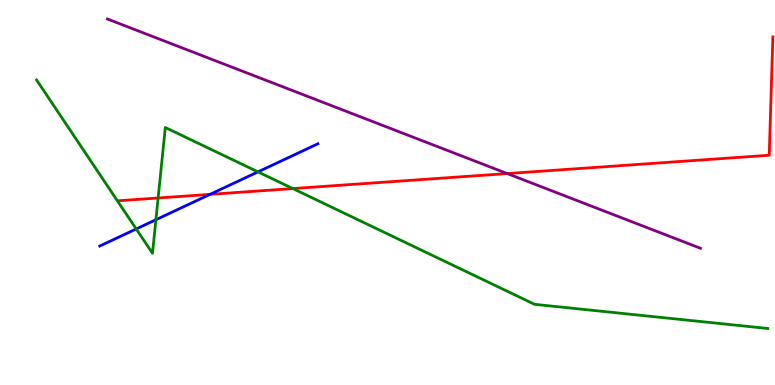[{'lines': ['blue', 'red'], 'intersections': [{'x': 2.71, 'y': 4.95}]}, {'lines': ['green', 'red'], 'intersections': [{'x': 2.04, 'y': 4.86}, {'x': 3.78, 'y': 5.1}]}, {'lines': ['purple', 'red'], 'intersections': [{'x': 6.54, 'y': 5.49}]}, {'lines': ['blue', 'green'], 'intersections': [{'x': 1.76, 'y': 4.05}, {'x': 2.01, 'y': 4.29}, {'x': 3.33, 'y': 5.54}]}, {'lines': ['blue', 'purple'], 'intersections': []}, {'lines': ['green', 'purple'], 'intersections': []}]